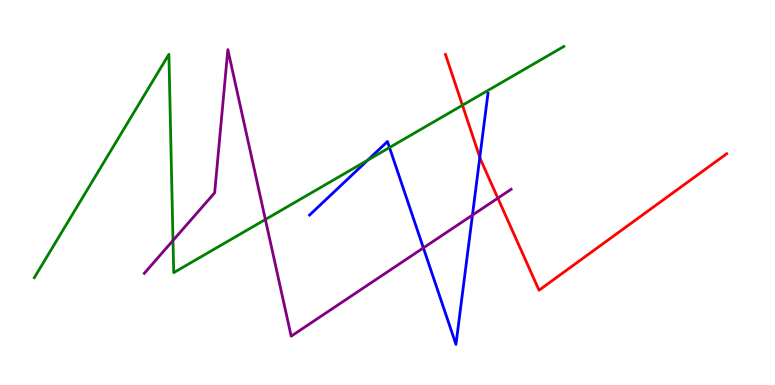[{'lines': ['blue', 'red'], 'intersections': [{'x': 6.19, 'y': 5.91}]}, {'lines': ['green', 'red'], 'intersections': [{'x': 5.97, 'y': 7.27}]}, {'lines': ['purple', 'red'], 'intersections': [{'x': 6.42, 'y': 4.85}]}, {'lines': ['blue', 'green'], 'intersections': [{'x': 4.75, 'y': 5.84}, {'x': 5.03, 'y': 6.17}]}, {'lines': ['blue', 'purple'], 'intersections': [{'x': 5.46, 'y': 3.56}, {'x': 6.1, 'y': 4.41}]}, {'lines': ['green', 'purple'], 'intersections': [{'x': 2.23, 'y': 3.75}, {'x': 3.42, 'y': 4.3}]}]